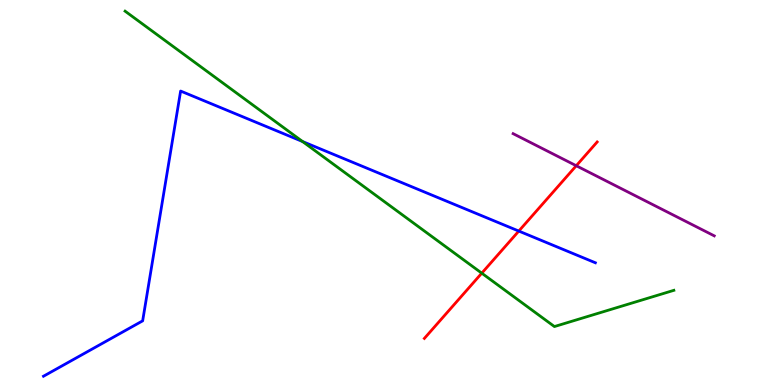[{'lines': ['blue', 'red'], 'intersections': [{'x': 6.69, 'y': 4.0}]}, {'lines': ['green', 'red'], 'intersections': [{'x': 6.22, 'y': 2.9}]}, {'lines': ['purple', 'red'], 'intersections': [{'x': 7.44, 'y': 5.7}]}, {'lines': ['blue', 'green'], 'intersections': [{'x': 3.9, 'y': 6.32}]}, {'lines': ['blue', 'purple'], 'intersections': []}, {'lines': ['green', 'purple'], 'intersections': []}]